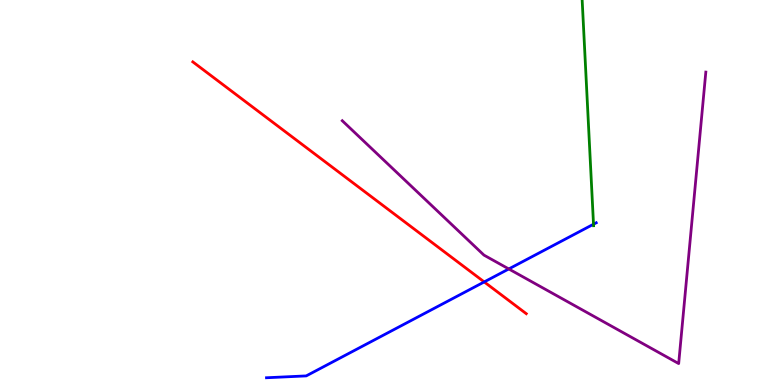[{'lines': ['blue', 'red'], 'intersections': [{'x': 6.25, 'y': 2.68}]}, {'lines': ['green', 'red'], 'intersections': []}, {'lines': ['purple', 'red'], 'intersections': []}, {'lines': ['blue', 'green'], 'intersections': [{'x': 7.66, 'y': 4.18}]}, {'lines': ['blue', 'purple'], 'intersections': [{'x': 6.57, 'y': 3.01}]}, {'lines': ['green', 'purple'], 'intersections': []}]